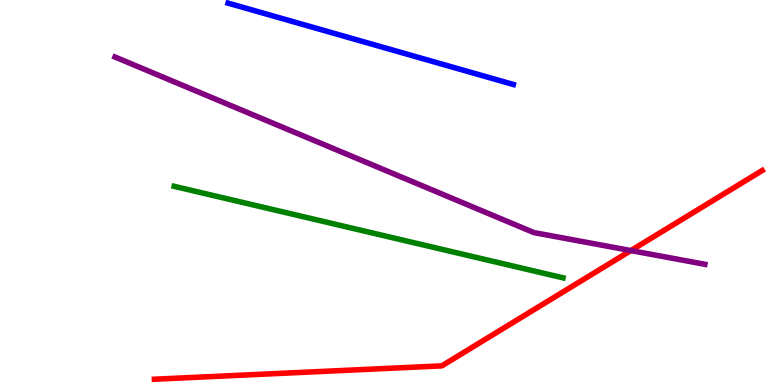[{'lines': ['blue', 'red'], 'intersections': []}, {'lines': ['green', 'red'], 'intersections': []}, {'lines': ['purple', 'red'], 'intersections': [{'x': 8.14, 'y': 3.49}]}, {'lines': ['blue', 'green'], 'intersections': []}, {'lines': ['blue', 'purple'], 'intersections': []}, {'lines': ['green', 'purple'], 'intersections': []}]